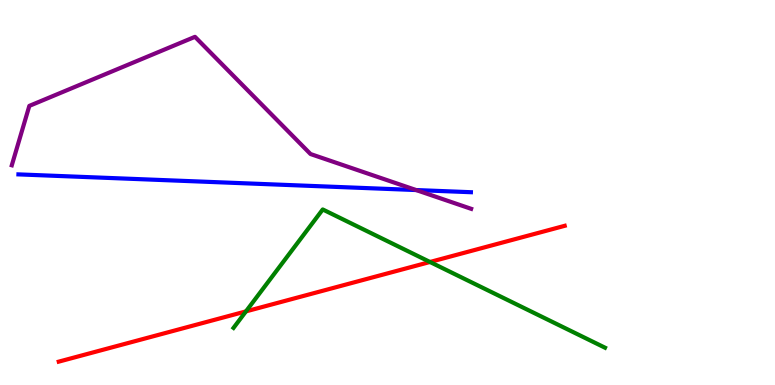[{'lines': ['blue', 'red'], 'intersections': []}, {'lines': ['green', 'red'], 'intersections': [{'x': 3.17, 'y': 1.91}, {'x': 5.55, 'y': 3.2}]}, {'lines': ['purple', 'red'], 'intersections': []}, {'lines': ['blue', 'green'], 'intersections': []}, {'lines': ['blue', 'purple'], 'intersections': [{'x': 5.37, 'y': 5.06}]}, {'lines': ['green', 'purple'], 'intersections': []}]